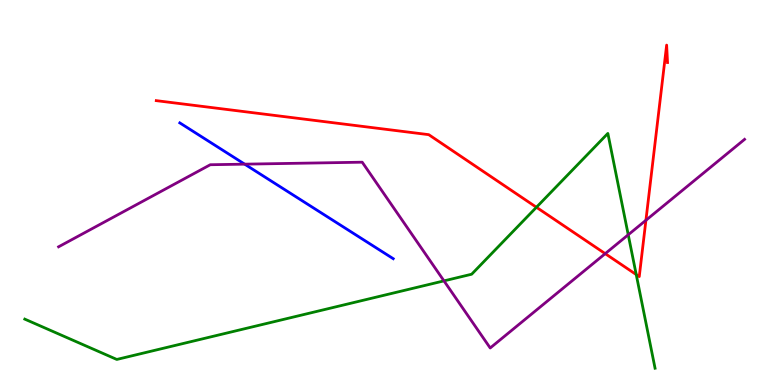[{'lines': ['blue', 'red'], 'intersections': []}, {'lines': ['green', 'red'], 'intersections': [{'x': 6.92, 'y': 4.62}, {'x': 8.21, 'y': 2.87}]}, {'lines': ['purple', 'red'], 'intersections': [{'x': 7.81, 'y': 3.41}, {'x': 8.33, 'y': 4.28}]}, {'lines': ['blue', 'green'], 'intersections': []}, {'lines': ['blue', 'purple'], 'intersections': [{'x': 3.16, 'y': 5.74}]}, {'lines': ['green', 'purple'], 'intersections': [{'x': 5.73, 'y': 2.7}, {'x': 8.11, 'y': 3.9}]}]